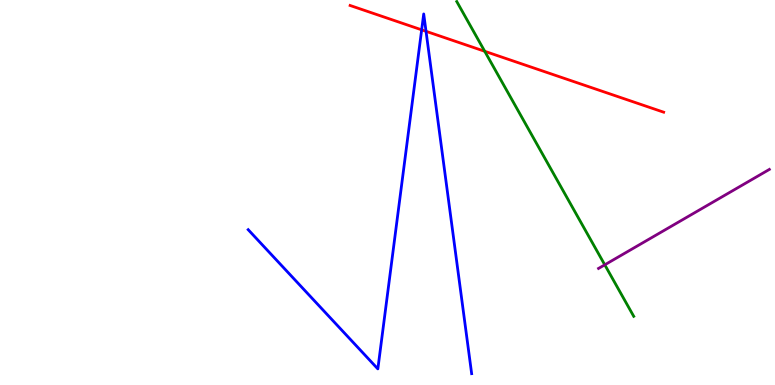[{'lines': ['blue', 'red'], 'intersections': [{'x': 5.44, 'y': 9.23}, {'x': 5.5, 'y': 9.19}]}, {'lines': ['green', 'red'], 'intersections': [{'x': 6.25, 'y': 8.67}]}, {'lines': ['purple', 'red'], 'intersections': []}, {'lines': ['blue', 'green'], 'intersections': []}, {'lines': ['blue', 'purple'], 'intersections': []}, {'lines': ['green', 'purple'], 'intersections': [{'x': 7.8, 'y': 3.12}]}]